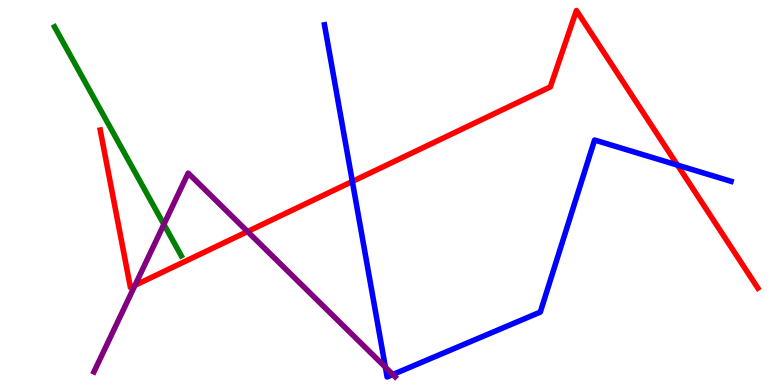[{'lines': ['blue', 'red'], 'intersections': [{'x': 4.55, 'y': 5.29}, {'x': 8.74, 'y': 5.71}]}, {'lines': ['green', 'red'], 'intersections': []}, {'lines': ['purple', 'red'], 'intersections': [{'x': 1.74, 'y': 2.59}, {'x': 3.19, 'y': 3.99}]}, {'lines': ['blue', 'green'], 'intersections': []}, {'lines': ['blue', 'purple'], 'intersections': [{'x': 4.97, 'y': 0.463}, {'x': 5.07, 'y': 0.273}]}, {'lines': ['green', 'purple'], 'intersections': [{'x': 2.11, 'y': 4.17}]}]